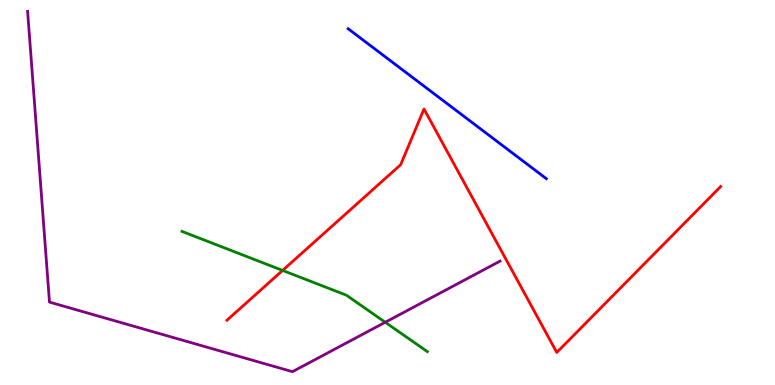[{'lines': ['blue', 'red'], 'intersections': []}, {'lines': ['green', 'red'], 'intersections': [{'x': 3.65, 'y': 2.98}]}, {'lines': ['purple', 'red'], 'intersections': []}, {'lines': ['blue', 'green'], 'intersections': []}, {'lines': ['blue', 'purple'], 'intersections': []}, {'lines': ['green', 'purple'], 'intersections': [{'x': 4.97, 'y': 1.63}]}]